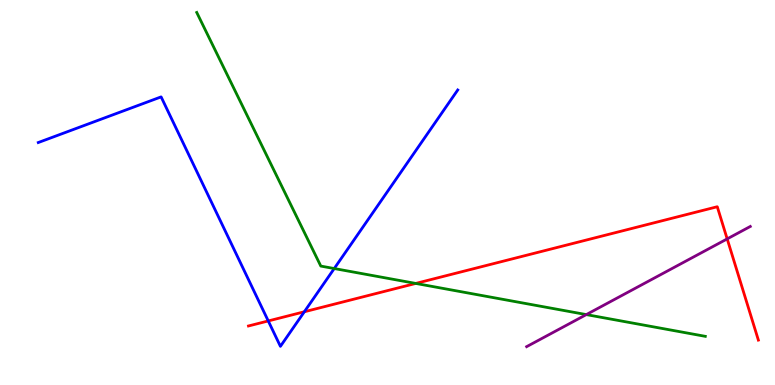[{'lines': ['blue', 'red'], 'intersections': [{'x': 3.46, 'y': 1.66}, {'x': 3.93, 'y': 1.9}]}, {'lines': ['green', 'red'], 'intersections': [{'x': 5.36, 'y': 2.64}]}, {'lines': ['purple', 'red'], 'intersections': [{'x': 9.38, 'y': 3.8}]}, {'lines': ['blue', 'green'], 'intersections': [{'x': 4.31, 'y': 3.02}]}, {'lines': ['blue', 'purple'], 'intersections': []}, {'lines': ['green', 'purple'], 'intersections': [{'x': 7.57, 'y': 1.83}]}]